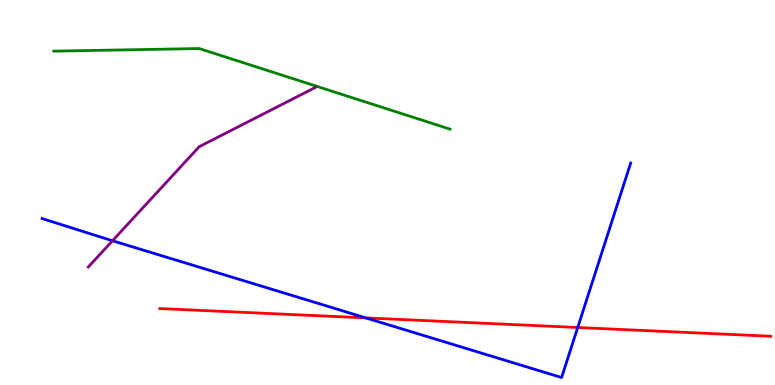[{'lines': ['blue', 'red'], 'intersections': [{'x': 4.72, 'y': 1.74}, {'x': 7.45, 'y': 1.49}]}, {'lines': ['green', 'red'], 'intersections': []}, {'lines': ['purple', 'red'], 'intersections': []}, {'lines': ['blue', 'green'], 'intersections': []}, {'lines': ['blue', 'purple'], 'intersections': [{'x': 1.45, 'y': 3.75}]}, {'lines': ['green', 'purple'], 'intersections': []}]